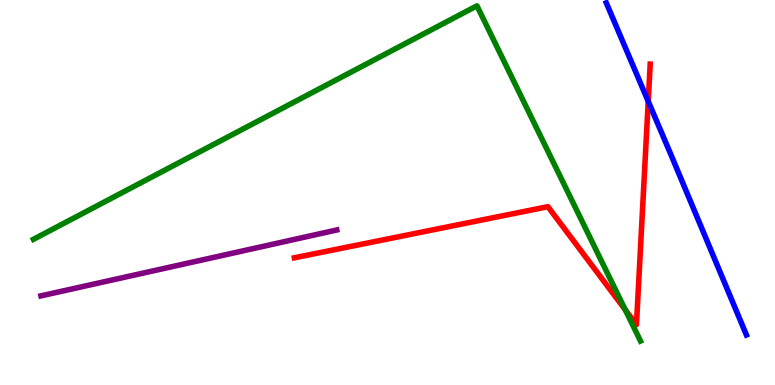[{'lines': ['blue', 'red'], 'intersections': [{'x': 8.36, 'y': 7.37}]}, {'lines': ['green', 'red'], 'intersections': [{'x': 8.07, 'y': 1.95}]}, {'lines': ['purple', 'red'], 'intersections': []}, {'lines': ['blue', 'green'], 'intersections': []}, {'lines': ['blue', 'purple'], 'intersections': []}, {'lines': ['green', 'purple'], 'intersections': []}]